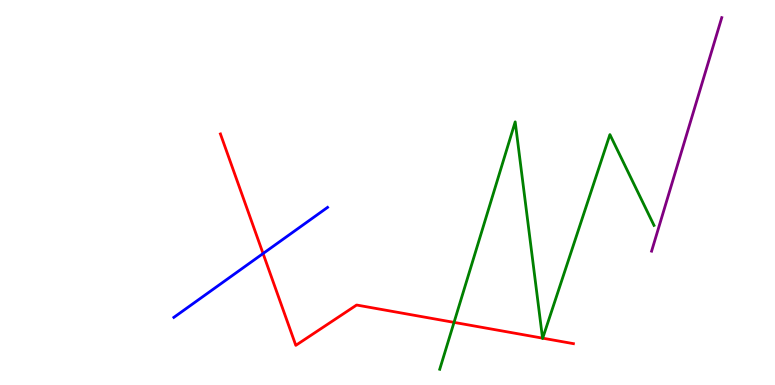[{'lines': ['blue', 'red'], 'intersections': [{'x': 3.39, 'y': 3.41}]}, {'lines': ['green', 'red'], 'intersections': [{'x': 5.86, 'y': 1.63}, {'x': 7.0, 'y': 1.22}, {'x': 7.0, 'y': 1.22}]}, {'lines': ['purple', 'red'], 'intersections': []}, {'lines': ['blue', 'green'], 'intersections': []}, {'lines': ['blue', 'purple'], 'intersections': []}, {'lines': ['green', 'purple'], 'intersections': []}]